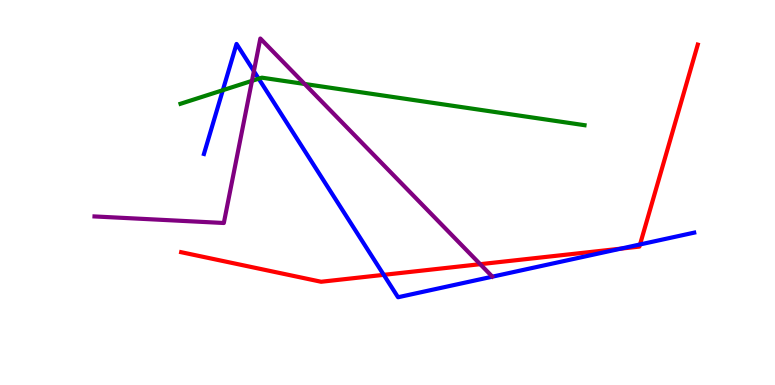[{'lines': ['blue', 'red'], 'intersections': [{'x': 4.95, 'y': 2.86}, {'x': 8.01, 'y': 3.54}, {'x': 8.26, 'y': 3.65}]}, {'lines': ['green', 'red'], 'intersections': []}, {'lines': ['purple', 'red'], 'intersections': [{'x': 6.2, 'y': 3.14}]}, {'lines': ['blue', 'green'], 'intersections': [{'x': 2.88, 'y': 7.66}, {'x': 3.34, 'y': 7.96}]}, {'lines': ['blue', 'purple'], 'intersections': [{'x': 3.28, 'y': 8.15}]}, {'lines': ['green', 'purple'], 'intersections': [{'x': 3.25, 'y': 7.9}, {'x': 3.93, 'y': 7.82}]}]